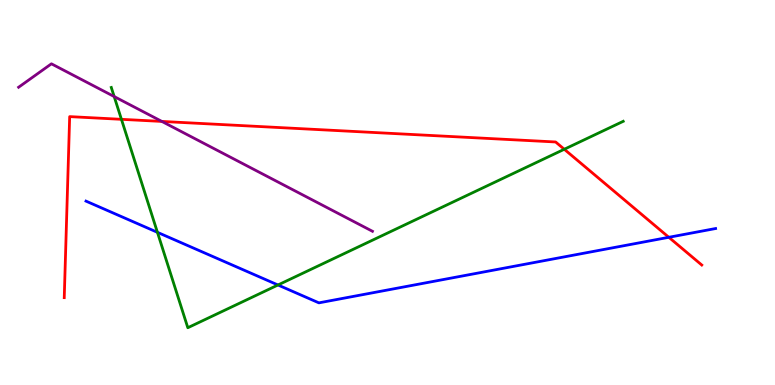[{'lines': ['blue', 'red'], 'intersections': [{'x': 8.63, 'y': 3.84}]}, {'lines': ['green', 'red'], 'intersections': [{'x': 1.57, 'y': 6.9}, {'x': 7.28, 'y': 6.12}]}, {'lines': ['purple', 'red'], 'intersections': [{'x': 2.09, 'y': 6.85}]}, {'lines': ['blue', 'green'], 'intersections': [{'x': 2.03, 'y': 3.97}, {'x': 3.59, 'y': 2.6}]}, {'lines': ['blue', 'purple'], 'intersections': []}, {'lines': ['green', 'purple'], 'intersections': [{'x': 1.47, 'y': 7.49}]}]